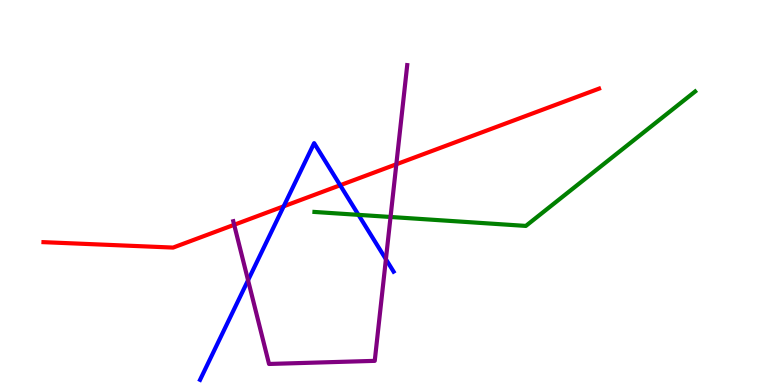[{'lines': ['blue', 'red'], 'intersections': [{'x': 3.66, 'y': 4.64}, {'x': 4.39, 'y': 5.19}]}, {'lines': ['green', 'red'], 'intersections': []}, {'lines': ['purple', 'red'], 'intersections': [{'x': 3.02, 'y': 4.16}, {'x': 5.11, 'y': 5.73}]}, {'lines': ['blue', 'green'], 'intersections': [{'x': 4.63, 'y': 4.42}]}, {'lines': ['blue', 'purple'], 'intersections': [{'x': 3.2, 'y': 2.72}, {'x': 4.98, 'y': 3.27}]}, {'lines': ['green', 'purple'], 'intersections': [{'x': 5.04, 'y': 4.36}]}]